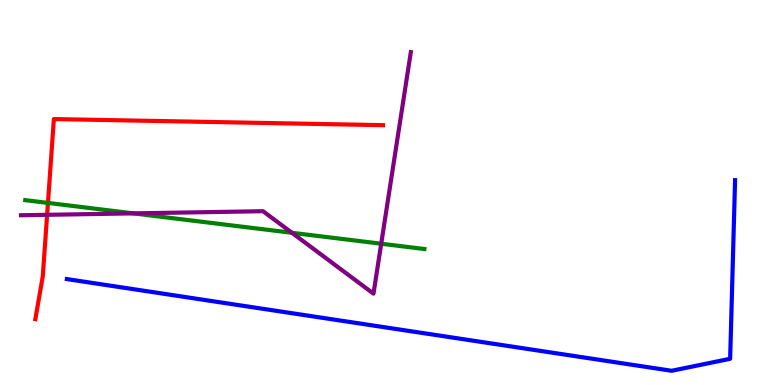[{'lines': ['blue', 'red'], 'intersections': []}, {'lines': ['green', 'red'], 'intersections': [{'x': 0.619, 'y': 4.73}]}, {'lines': ['purple', 'red'], 'intersections': [{'x': 0.608, 'y': 4.42}]}, {'lines': ['blue', 'green'], 'intersections': []}, {'lines': ['blue', 'purple'], 'intersections': []}, {'lines': ['green', 'purple'], 'intersections': [{'x': 1.72, 'y': 4.46}, {'x': 3.77, 'y': 3.95}, {'x': 4.92, 'y': 3.67}]}]